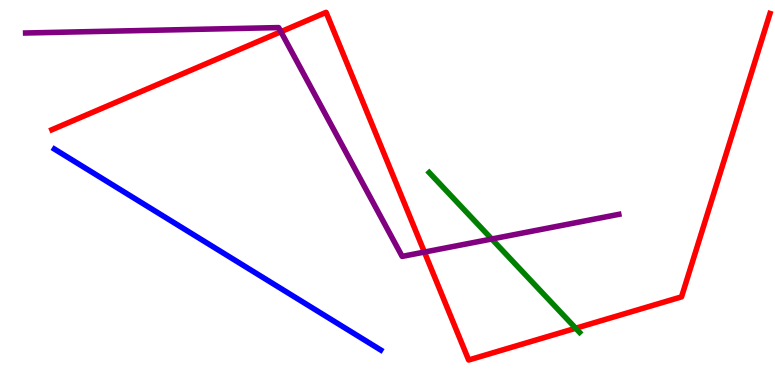[{'lines': ['blue', 'red'], 'intersections': []}, {'lines': ['green', 'red'], 'intersections': [{'x': 7.43, 'y': 1.47}]}, {'lines': ['purple', 'red'], 'intersections': [{'x': 3.62, 'y': 9.18}, {'x': 5.48, 'y': 3.45}]}, {'lines': ['blue', 'green'], 'intersections': []}, {'lines': ['blue', 'purple'], 'intersections': []}, {'lines': ['green', 'purple'], 'intersections': [{'x': 6.35, 'y': 3.79}]}]